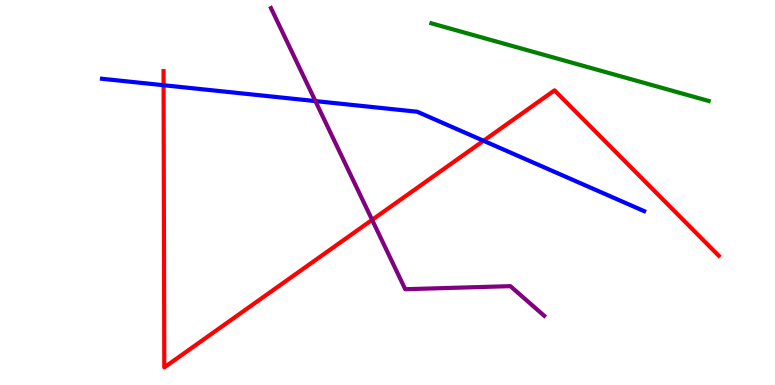[{'lines': ['blue', 'red'], 'intersections': [{'x': 2.11, 'y': 7.79}, {'x': 6.24, 'y': 6.34}]}, {'lines': ['green', 'red'], 'intersections': []}, {'lines': ['purple', 'red'], 'intersections': [{'x': 4.8, 'y': 4.29}]}, {'lines': ['blue', 'green'], 'intersections': []}, {'lines': ['blue', 'purple'], 'intersections': [{'x': 4.07, 'y': 7.37}]}, {'lines': ['green', 'purple'], 'intersections': []}]